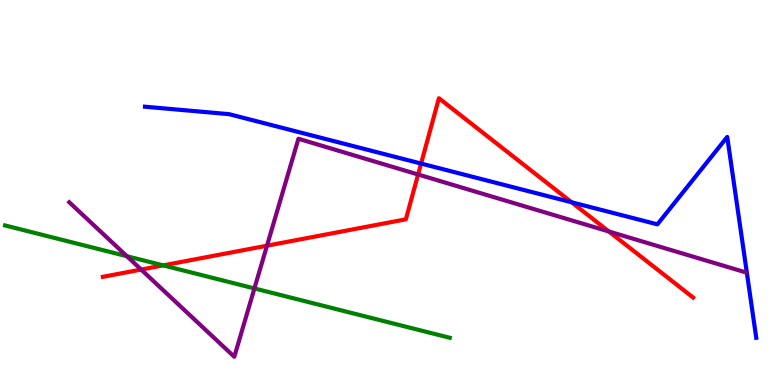[{'lines': ['blue', 'red'], 'intersections': [{'x': 5.43, 'y': 5.75}, {'x': 7.38, 'y': 4.75}]}, {'lines': ['green', 'red'], 'intersections': [{'x': 2.11, 'y': 3.11}]}, {'lines': ['purple', 'red'], 'intersections': [{'x': 1.82, 'y': 3.0}, {'x': 3.45, 'y': 3.62}, {'x': 5.39, 'y': 5.47}, {'x': 7.86, 'y': 3.99}]}, {'lines': ['blue', 'green'], 'intersections': []}, {'lines': ['blue', 'purple'], 'intersections': []}, {'lines': ['green', 'purple'], 'intersections': [{'x': 1.64, 'y': 3.34}, {'x': 3.28, 'y': 2.51}]}]